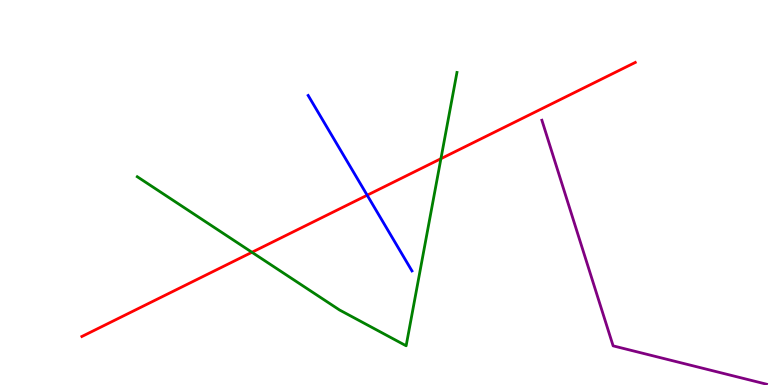[{'lines': ['blue', 'red'], 'intersections': [{'x': 4.74, 'y': 4.93}]}, {'lines': ['green', 'red'], 'intersections': [{'x': 3.25, 'y': 3.45}, {'x': 5.69, 'y': 5.88}]}, {'lines': ['purple', 'red'], 'intersections': []}, {'lines': ['blue', 'green'], 'intersections': []}, {'lines': ['blue', 'purple'], 'intersections': []}, {'lines': ['green', 'purple'], 'intersections': []}]